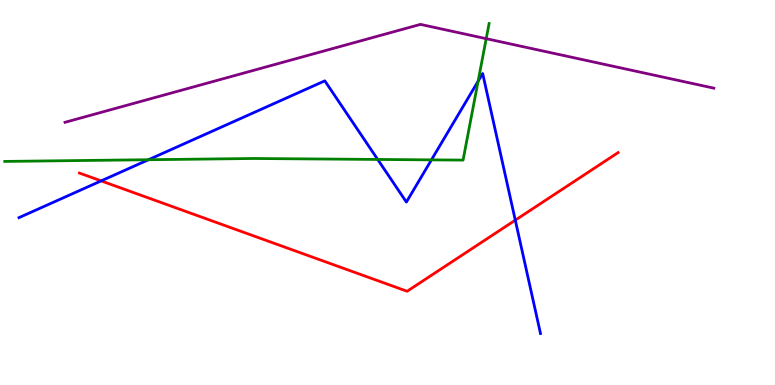[{'lines': ['blue', 'red'], 'intersections': [{'x': 1.31, 'y': 5.3}, {'x': 6.65, 'y': 4.28}]}, {'lines': ['green', 'red'], 'intersections': []}, {'lines': ['purple', 'red'], 'intersections': []}, {'lines': ['blue', 'green'], 'intersections': [{'x': 1.92, 'y': 5.85}, {'x': 4.87, 'y': 5.86}, {'x': 5.57, 'y': 5.85}, {'x': 6.17, 'y': 7.89}]}, {'lines': ['blue', 'purple'], 'intersections': []}, {'lines': ['green', 'purple'], 'intersections': [{'x': 6.27, 'y': 9.0}]}]